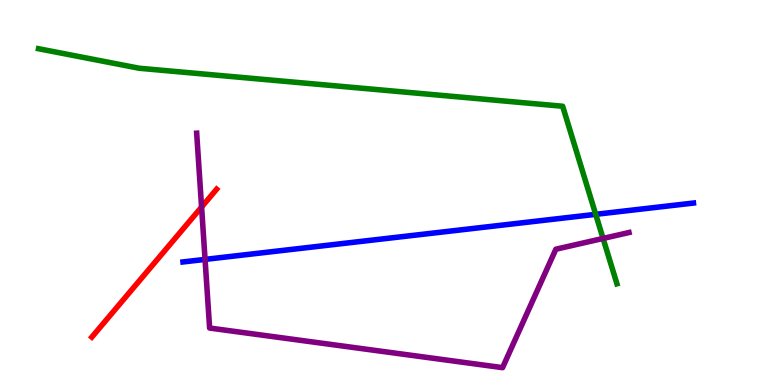[{'lines': ['blue', 'red'], 'intersections': []}, {'lines': ['green', 'red'], 'intersections': []}, {'lines': ['purple', 'red'], 'intersections': [{'x': 2.6, 'y': 4.62}]}, {'lines': ['blue', 'green'], 'intersections': [{'x': 7.69, 'y': 4.43}]}, {'lines': ['blue', 'purple'], 'intersections': [{'x': 2.65, 'y': 3.26}]}, {'lines': ['green', 'purple'], 'intersections': [{'x': 7.78, 'y': 3.81}]}]